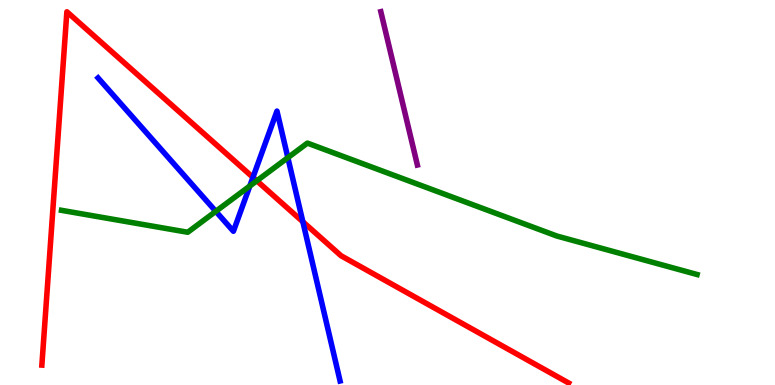[{'lines': ['blue', 'red'], 'intersections': [{'x': 3.26, 'y': 5.39}, {'x': 3.91, 'y': 4.24}]}, {'lines': ['green', 'red'], 'intersections': [{'x': 3.31, 'y': 5.3}]}, {'lines': ['purple', 'red'], 'intersections': []}, {'lines': ['blue', 'green'], 'intersections': [{'x': 2.78, 'y': 4.51}, {'x': 3.22, 'y': 5.17}, {'x': 3.71, 'y': 5.9}]}, {'lines': ['blue', 'purple'], 'intersections': []}, {'lines': ['green', 'purple'], 'intersections': []}]